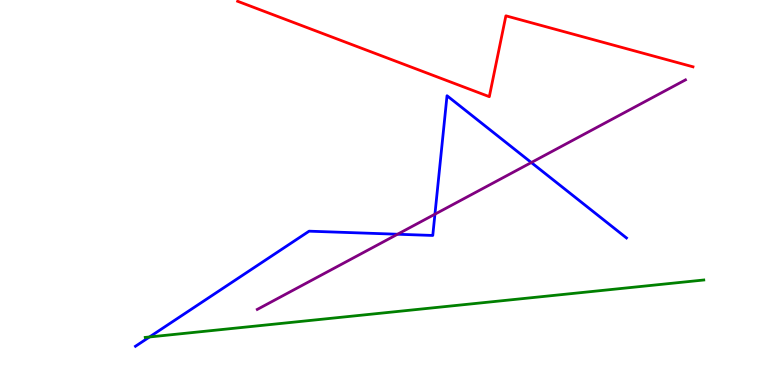[{'lines': ['blue', 'red'], 'intersections': []}, {'lines': ['green', 'red'], 'intersections': []}, {'lines': ['purple', 'red'], 'intersections': []}, {'lines': ['blue', 'green'], 'intersections': [{'x': 1.93, 'y': 1.25}]}, {'lines': ['blue', 'purple'], 'intersections': [{'x': 5.13, 'y': 3.92}, {'x': 5.61, 'y': 4.44}, {'x': 6.86, 'y': 5.78}]}, {'lines': ['green', 'purple'], 'intersections': []}]